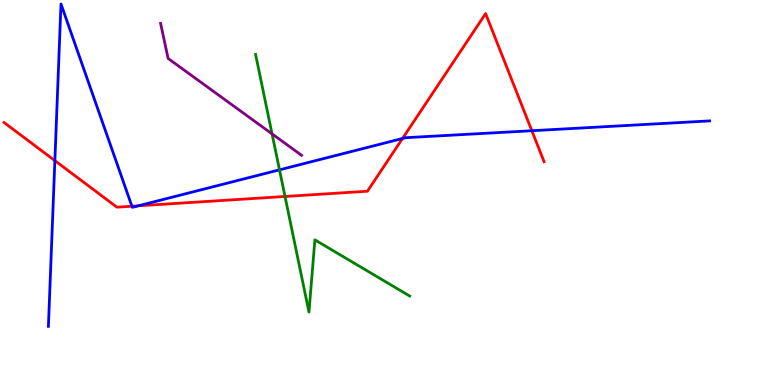[{'lines': ['blue', 'red'], 'intersections': [{'x': 0.708, 'y': 5.83}, {'x': 1.7, 'y': 4.64}, {'x': 1.78, 'y': 4.65}, {'x': 5.19, 'y': 6.4}, {'x': 6.86, 'y': 6.6}]}, {'lines': ['green', 'red'], 'intersections': [{'x': 3.68, 'y': 4.9}]}, {'lines': ['purple', 'red'], 'intersections': []}, {'lines': ['blue', 'green'], 'intersections': [{'x': 3.61, 'y': 5.59}]}, {'lines': ['blue', 'purple'], 'intersections': []}, {'lines': ['green', 'purple'], 'intersections': [{'x': 3.51, 'y': 6.52}]}]